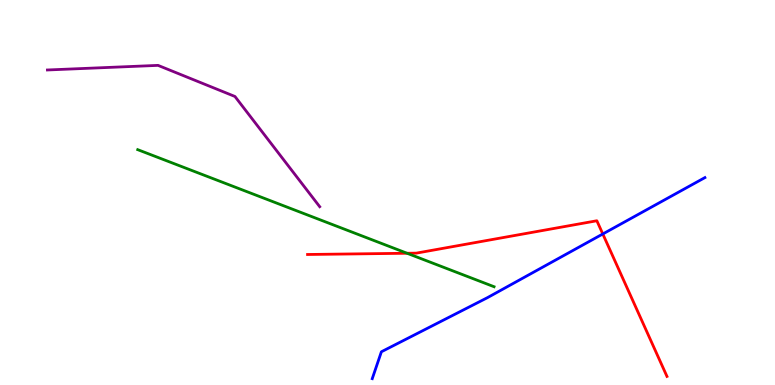[{'lines': ['blue', 'red'], 'intersections': [{'x': 7.78, 'y': 3.92}]}, {'lines': ['green', 'red'], 'intersections': [{'x': 5.25, 'y': 3.42}]}, {'lines': ['purple', 'red'], 'intersections': []}, {'lines': ['blue', 'green'], 'intersections': []}, {'lines': ['blue', 'purple'], 'intersections': []}, {'lines': ['green', 'purple'], 'intersections': []}]